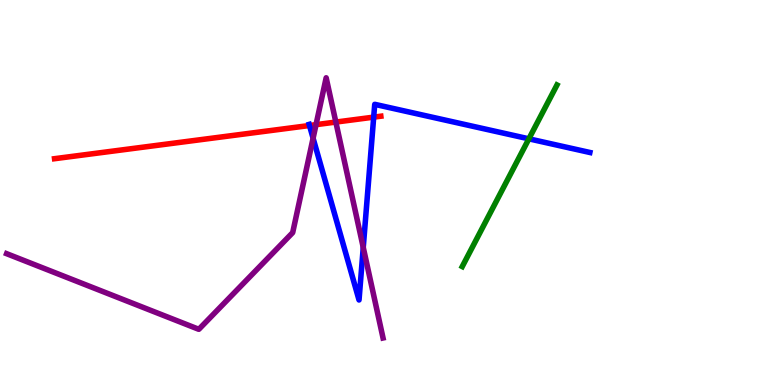[{'lines': ['blue', 'red'], 'intersections': [{'x': 3.99, 'y': 6.74}, {'x': 4.82, 'y': 6.96}]}, {'lines': ['green', 'red'], 'intersections': []}, {'lines': ['purple', 'red'], 'intersections': [{'x': 4.08, 'y': 6.76}, {'x': 4.33, 'y': 6.83}]}, {'lines': ['blue', 'green'], 'intersections': [{'x': 6.82, 'y': 6.39}]}, {'lines': ['blue', 'purple'], 'intersections': [{'x': 4.04, 'y': 6.41}, {'x': 4.69, 'y': 3.57}]}, {'lines': ['green', 'purple'], 'intersections': []}]